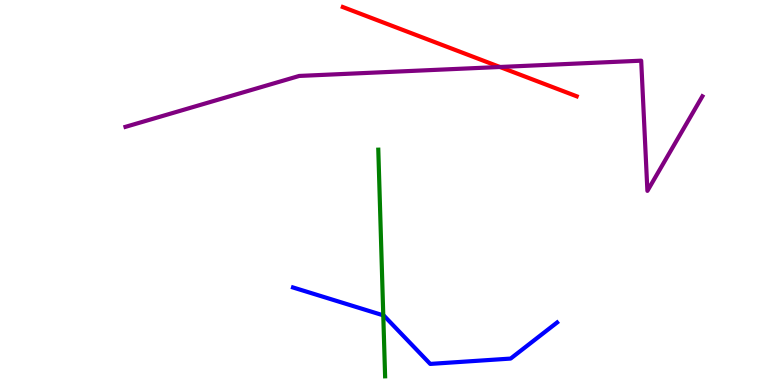[{'lines': ['blue', 'red'], 'intersections': []}, {'lines': ['green', 'red'], 'intersections': []}, {'lines': ['purple', 'red'], 'intersections': [{'x': 6.45, 'y': 8.26}]}, {'lines': ['blue', 'green'], 'intersections': [{'x': 4.95, 'y': 1.81}]}, {'lines': ['blue', 'purple'], 'intersections': []}, {'lines': ['green', 'purple'], 'intersections': []}]